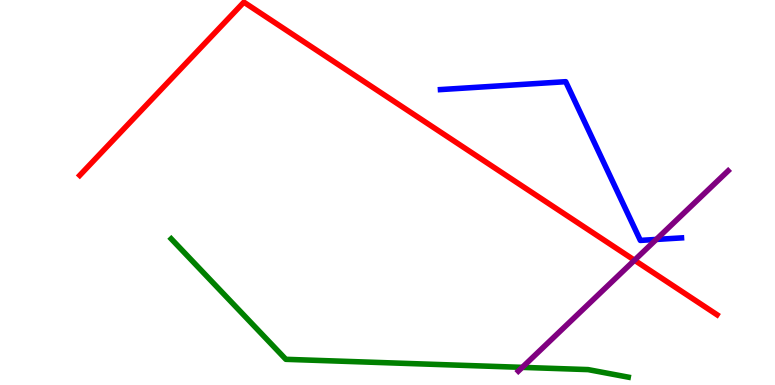[{'lines': ['blue', 'red'], 'intersections': []}, {'lines': ['green', 'red'], 'intersections': []}, {'lines': ['purple', 'red'], 'intersections': [{'x': 8.19, 'y': 3.24}]}, {'lines': ['blue', 'green'], 'intersections': []}, {'lines': ['blue', 'purple'], 'intersections': [{'x': 8.47, 'y': 3.78}]}, {'lines': ['green', 'purple'], 'intersections': [{'x': 6.74, 'y': 0.458}]}]